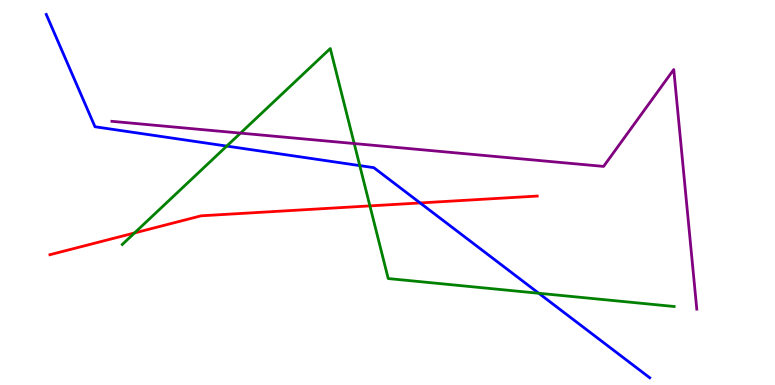[{'lines': ['blue', 'red'], 'intersections': [{'x': 5.42, 'y': 4.73}]}, {'lines': ['green', 'red'], 'intersections': [{'x': 1.74, 'y': 3.95}, {'x': 4.77, 'y': 4.65}]}, {'lines': ['purple', 'red'], 'intersections': []}, {'lines': ['blue', 'green'], 'intersections': [{'x': 2.93, 'y': 6.21}, {'x': 4.64, 'y': 5.7}, {'x': 6.95, 'y': 2.38}]}, {'lines': ['blue', 'purple'], 'intersections': []}, {'lines': ['green', 'purple'], 'intersections': [{'x': 3.1, 'y': 6.54}, {'x': 4.57, 'y': 6.27}]}]